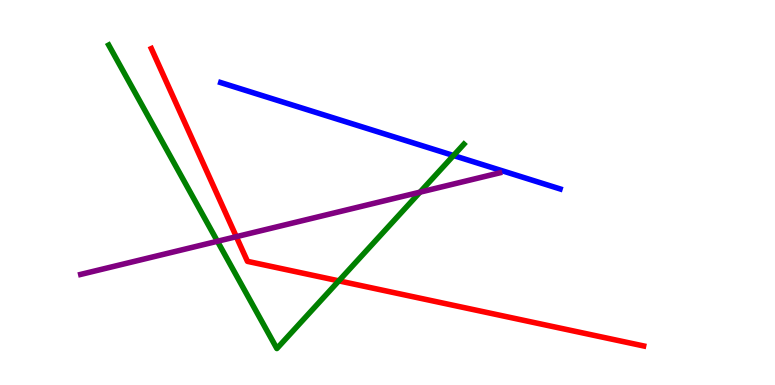[{'lines': ['blue', 'red'], 'intersections': []}, {'lines': ['green', 'red'], 'intersections': [{'x': 4.37, 'y': 2.7}]}, {'lines': ['purple', 'red'], 'intersections': [{'x': 3.05, 'y': 3.85}]}, {'lines': ['blue', 'green'], 'intersections': [{'x': 5.85, 'y': 5.96}]}, {'lines': ['blue', 'purple'], 'intersections': []}, {'lines': ['green', 'purple'], 'intersections': [{'x': 2.81, 'y': 3.73}, {'x': 5.42, 'y': 5.01}]}]